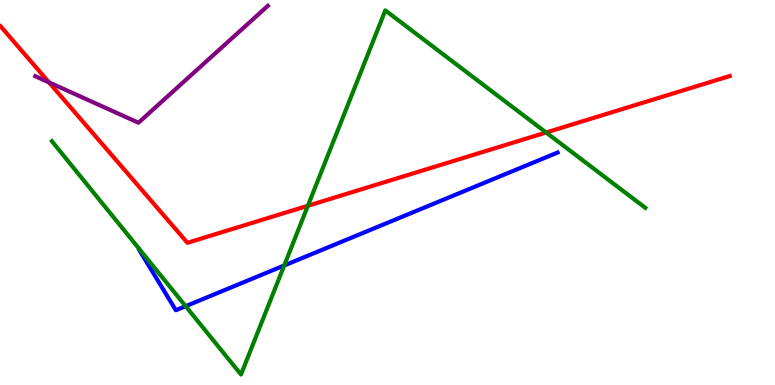[{'lines': ['blue', 'red'], 'intersections': []}, {'lines': ['green', 'red'], 'intersections': [{'x': 3.97, 'y': 4.66}, {'x': 7.05, 'y': 6.56}]}, {'lines': ['purple', 'red'], 'intersections': [{'x': 0.632, 'y': 7.86}]}, {'lines': ['blue', 'green'], 'intersections': [{'x': 2.4, 'y': 2.05}, {'x': 3.67, 'y': 3.1}]}, {'lines': ['blue', 'purple'], 'intersections': []}, {'lines': ['green', 'purple'], 'intersections': []}]